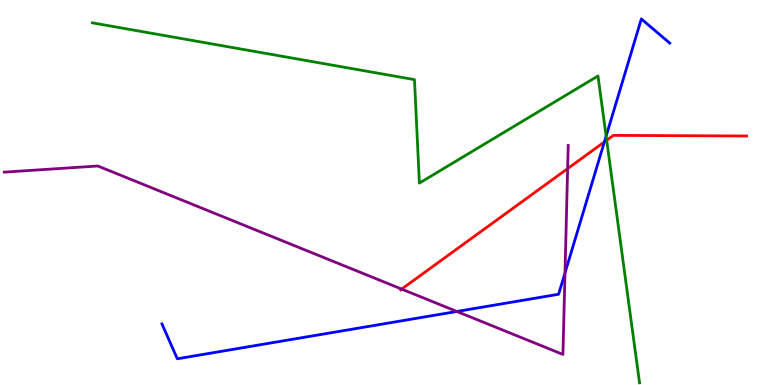[{'lines': ['blue', 'red'], 'intersections': [{'x': 7.8, 'y': 6.31}]}, {'lines': ['green', 'red'], 'intersections': [{'x': 7.83, 'y': 6.36}]}, {'lines': ['purple', 'red'], 'intersections': [{'x': 5.18, 'y': 2.49}, {'x': 7.32, 'y': 5.62}]}, {'lines': ['blue', 'green'], 'intersections': [{'x': 7.82, 'y': 6.46}]}, {'lines': ['blue', 'purple'], 'intersections': [{'x': 5.9, 'y': 1.91}, {'x': 7.29, 'y': 2.91}]}, {'lines': ['green', 'purple'], 'intersections': []}]